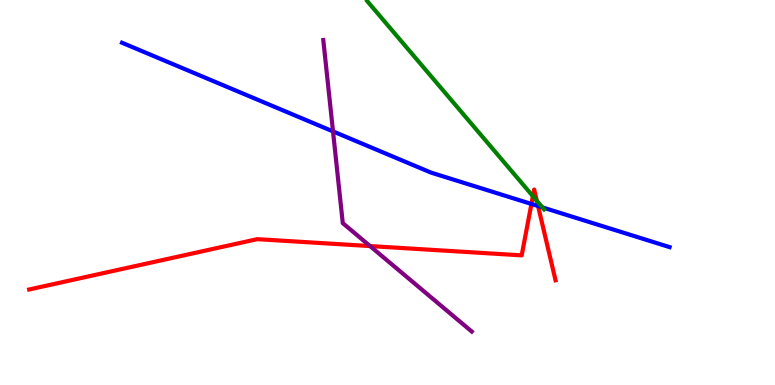[{'lines': ['blue', 'red'], 'intersections': [{'x': 6.86, 'y': 4.7}, {'x': 6.94, 'y': 4.65}]}, {'lines': ['green', 'red'], 'intersections': [{'x': 6.88, 'y': 4.9}, {'x': 6.93, 'y': 4.78}]}, {'lines': ['purple', 'red'], 'intersections': [{'x': 4.77, 'y': 3.61}]}, {'lines': ['blue', 'green'], 'intersections': [{'x': 7.0, 'y': 4.61}]}, {'lines': ['blue', 'purple'], 'intersections': [{'x': 4.3, 'y': 6.59}]}, {'lines': ['green', 'purple'], 'intersections': []}]